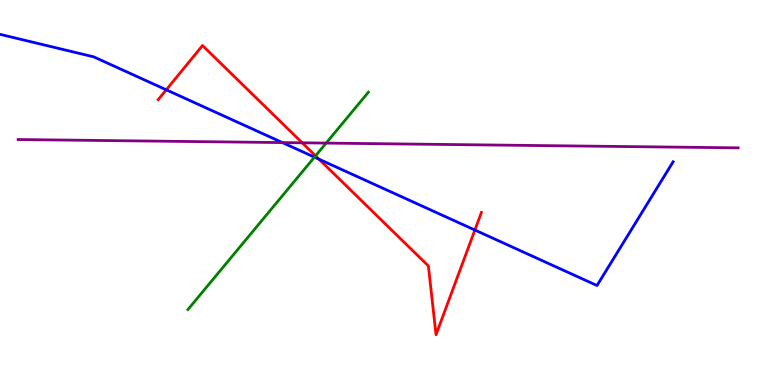[{'lines': ['blue', 'red'], 'intersections': [{'x': 2.15, 'y': 7.67}, {'x': 4.12, 'y': 5.86}, {'x': 6.13, 'y': 4.03}]}, {'lines': ['green', 'red'], 'intersections': [{'x': 4.07, 'y': 5.95}]}, {'lines': ['purple', 'red'], 'intersections': [{'x': 3.9, 'y': 6.29}]}, {'lines': ['blue', 'green'], 'intersections': [{'x': 4.06, 'y': 5.92}]}, {'lines': ['blue', 'purple'], 'intersections': [{'x': 3.64, 'y': 6.3}]}, {'lines': ['green', 'purple'], 'intersections': [{'x': 4.21, 'y': 6.28}]}]